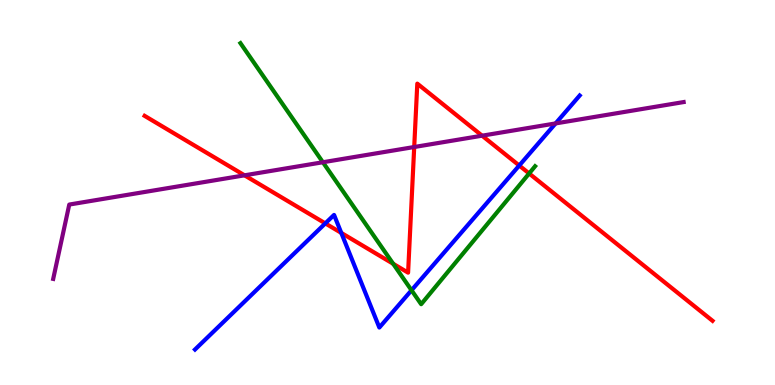[{'lines': ['blue', 'red'], 'intersections': [{'x': 4.2, 'y': 4.2}, {'x': 4.4, 'y': 3.95}, {'x': 6.7, 'y': 5.7}]}, {'lines': ['green', 'red'], 'intersections': [{'x': 5.07, 'y': 3.15}, {'x': 6.83, 'y': 5.49}]}, {'lines': ['purple', 'red'], 'intersections': [{'x': 3.16, 'y': 5.45}, {'x': 5.34, 'y': 6.18}, {'x': 6.22, 'y': 6.48}]}, {'lines': ['blue', 'green'], 'intersections': [{'x': 5.31, 'y': 2.46}]}, {'lines': ['blue', 'purple'], 'intersections': [{'x': 7.17, 'y': 6.79}]}, {'lines': ['green', 'purple'], 'intersections': [{'x': 4.17, 'y': 5.79}]}]